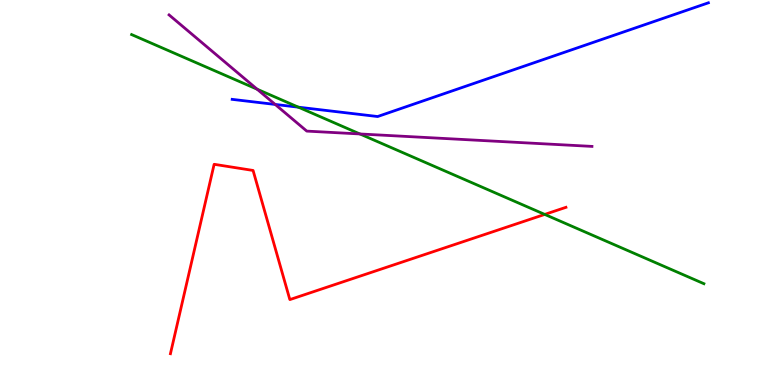[{'lines': ['blue', 'red'], 'intersections': []}, {'lines': ['green', 'red'], 'intersections': [{'x': 7.03, 'y': 4.43}]}, {'lines': ['purple', 'red'], 'intersections': []}, {'lines': ['blue', 'green'], 'intersections': [{'x': 3.85, 'y': 7.22}]}, {'lines': ['blue', 'purple'], 'intersections': [{'x': 3.55, 'y': 7.29}]}, {'lines': ['green', 'purple'], 'intersections': [{'x': 3.32, 'y': 7.68}, {'x': 4.64, 'y': 6.52}]}]